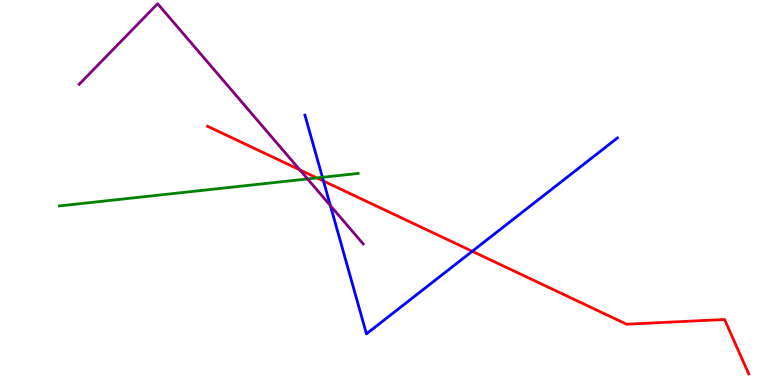[{'lines': ['blue', 'red'], 'intersections': [{'x': 4.17, 'y': 5.3}, {'x': 6.09, 'y': 3.47}]}, {'lines': ['green', 'red'], 'intersections': [{'x': 4.09, 'y': 5.38}]}, {'lines': ['purple', 'red'], 'intersections': [{'x': 3.87, 'y': 5.59}]}, {'lines': ['blue', 'green'], 'intersections': [{'x': 4.16, 'y': 5.39}]}, {'lines': ['blue', 'purple'], 'intersections': [{'x': 4.26, 'y': 4.66}]}, {'lines': ['green', 'purple'], 'intersections': [{'x': 3.97, 'y': 5.35}]}]